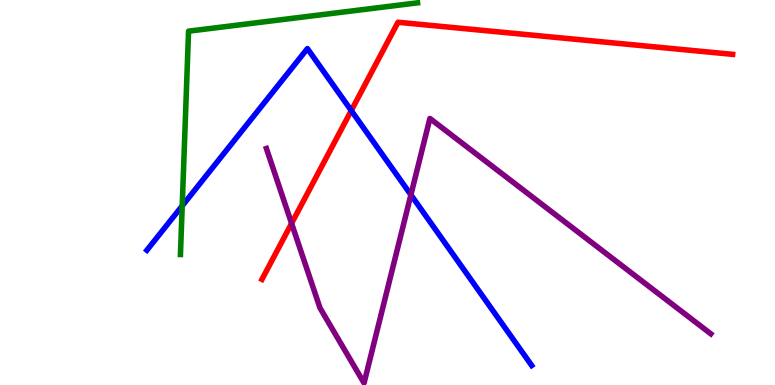[{'lines': ['blue', 'red'], 'intersections': [{'x': 4.53, 'y': 7.13}]}, {'lines': ['green', 'red'], 'intersections': []}, {'lines': ['purple', 'red'], 'intersections': [{'x': 3.76, 'y': 4.2}]}, {'lines': ['blue', 'green'], 'intersections': [{'x': 2.35, 'y': 4.65}]}, {'lines': ['blue', 'purple'], 'intersections': [{'x': 5.3, 'y': 4.94}]}, {'lines': ['green', 'purple'], 'intersections': []}]